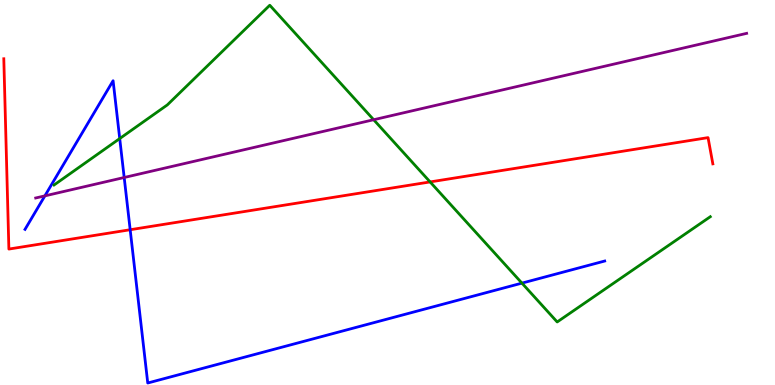[{'lines': ['blue', 'red'], 'intersections': [{'x': 1.68, 'y': 4.03}]}, {'lines': ['green', 'red'], 'intersections': [{'x': 5.55, 'y': 5.27}]}, {'lines': ['purple', 'red'], 'intersections': []}, {'lines': ['blue', 'green'], 'intersections': [{'x': 1.54, 'y': 6.4}, {'x': 6.73, 'y': 2.65}]}, {'lines': ['blue', 'purple'], 'intersections': [{'x': 0.579, 'y': 4.91}, {'x': 1.6, 'y': 5.39}]}, {'lines': ['green', 'purple'], 'intersections': [{'x': 4.82, 'y': 6.89}]}]